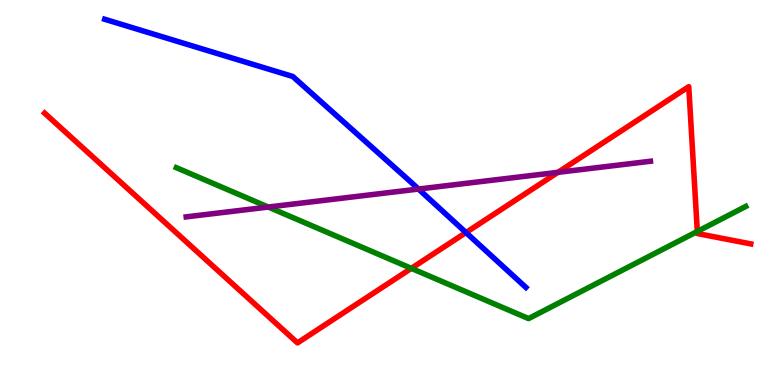[{'lines': ['blue', 'red'], 'intersections': [{'x': 6.01, 'y': 3.96}]}, {'lines': ['green', 'red'], 'intersections': [{'x': 5.31, 'y': 3.03}, {'x': 9.0, 'y': 3.99}]}, {'lines': ['purple', 'red'], 'intersections': [{'x': 7.2, 'y': 5.52}]}, {'lines': ['blue', 'green'], 'intersections': []}, {'lines': ['blue', 'purple'], 'intersections': [{'x': 5.4, 'y': 5.09}]}, {'lines': ['green', 'purple'], 'intersections': [{'x': 3.46, 'y': 4.62}]}]